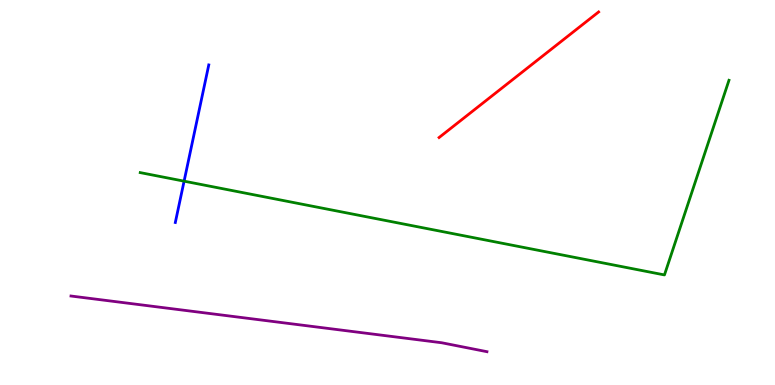[{'lines': ['blue', 'red'], 'intersections': []}, {'lines': ['green', 'red'], 'intersections': []}, {'lines': ['purple', 'red'], 'intersections': []}, {'lines': ['blue', 'green'], 'intersections': [{'x': 2.38, 'y': 5.29}]}, {'lines': ['blue', 'purple'], 'intersections': []}, {'lines': ['green', 'purple'], 'intersections': []}]